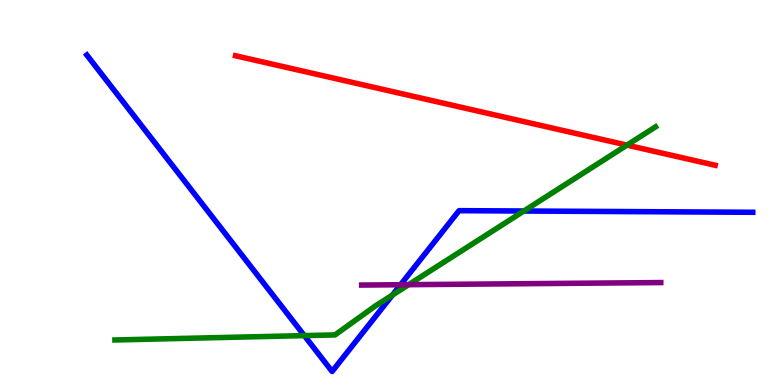[{'lines': ['blue', 'red'], 'intersections': []}, {'lines': ['green', 'red'], 'intersections': [{'x': 8.09, 'y': 6.23}]}, {'lines': ['purple', 'red'], 'intersections': []}, {'lines': ['blue', 'green'], 'intersections': [{'x': 3.93, 'y': 1.28}, {'x': 5.06, 'y': 2.34}, {'x': 6.76, 'y': 4.52}]}, {'lines': ['blue', 'purple'], 'intersections': [{'x': 5.17, 'y': 2.6}]}, {'lines': ['green', 'purple'], 'intersections': [{'x': 5.27, 'y': 2.61}]}]